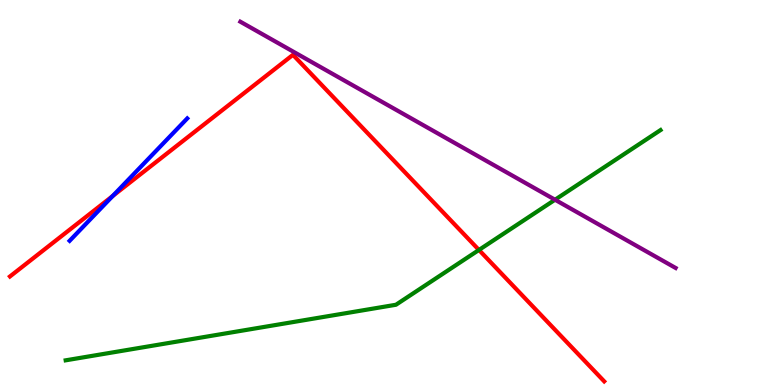[{'lines': ['blue', 'red'], 'intersections': [{'x': 1.45, 'y': 4.91}]}, {'lines': ['green', 'red'], 'intersections': [{'x': 6.18, 'y': 3.51}]}, {'lines': ['purple', 'red'], 'intersections': []}, {'lines': ['blue', 'green'], 'intersections': []}, {'lines': ['blue', 'purple'], 'intersections': []}, {'lines': ['green', 'purple'], 'intersections': [{'x': 7.16, 'y': 4.81}]}]